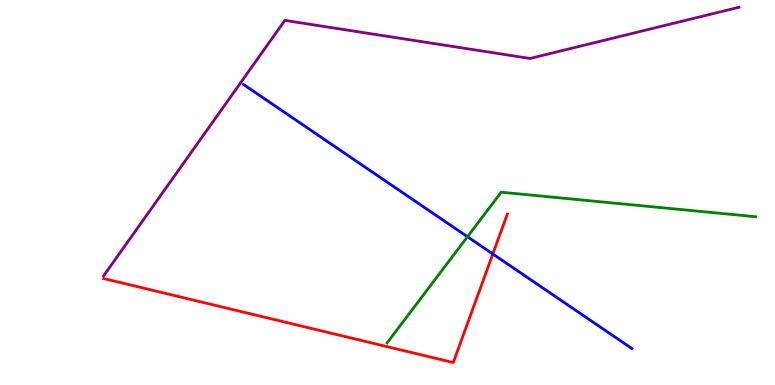[{'lines': ['blue', 'red'], 'intersections': [{'x': 6.36, 'y': 3.4}]}, {'lines': ['green', 'red'], 'intersections': []}, {'lines': ['purple', 'red'], 'intersections': []}, {'lines': ['blue', 'green'], 'intersections': [{'x': 6.03, 'y': 3.85}]}, {'lines': ['blue', 'purple'], 'intersections': []}, {'lines': ['green', 'purple'], 'intersections': []}]